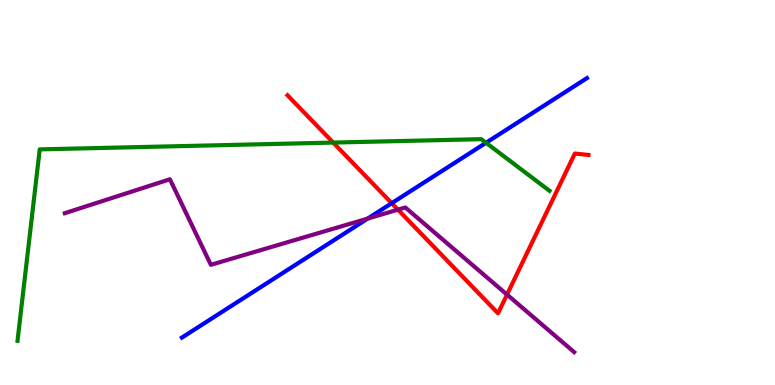[{'lines': ['blue', 'red'], 'intersections': [{'x': 5.05, 'y': 4.72}]}, {'lines': ['green', 'red'], 'intersections': [{'x': 4.3, 'y': 6.3}]}, {'lines': ['purple', 'red'], 'intersections': [{'x': 5.13, 'y': 4.55}, {'x': 6.54, 'y': 2.35}]}, {'lines': ['blue', 'green'], 'intersections': [{'x': 6.27, 'y': 6.29}]}, {'lines': ['blue', 'purple'], 'intersections': [{'x': 4.74, 'y': 4.32}]}, {'lines': ['green', 'purple'], 'intersections': []}]